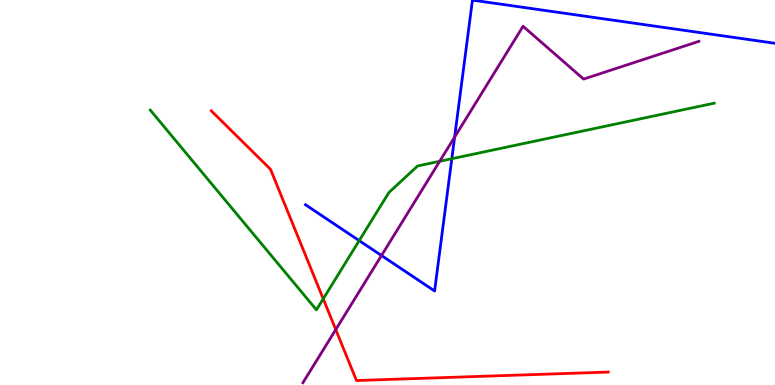[{'lines': ['blue', 'red'], 'intersections': []}, {'lines': ['green', 'red'], 'intersections': [{'x': 4.17, 'y': 2.24}]}, {'lines': ['purple', 'red'], 'intersections': [{'x': 4.33, 'y': 1.44}]}, {'lines': ['blue', 'green'], 'intersections': [{'x': 4.63, 'y': 3.75}, {'x': 5.83, 'y': 5.88}]}, {'lines': ['blue', 'purple'], 'intersections': [{'x': 4.92, 'y': 3.36}, {'x': 5.87, 'y': 6.44}]}, {'lines': ['green', 'purple'], 'intersections': [{'x': 5.67, 'y': 5.81}]}]